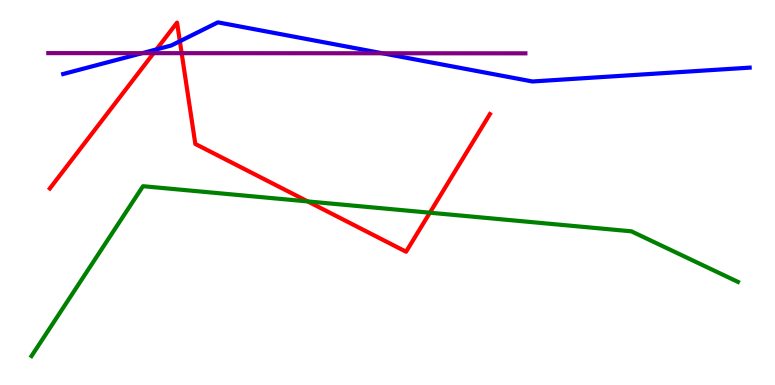[{'lines': ['blue', 'red'], 'intersections': [{'x': 2.02, 'y': 8.72}, {'x': 2.32, 'y': 8.93}]}, {'lines': ['green', 'red'], 'intersections': [{'x': 3.97, 'y': 4.77}, {'x': 5.55, 'y': 4.48}]}, {'lines': ['purple', 'red'], 'intersections': [{'x': 1.98, 'y': 8.62}, {'x': 2.34, 'y': 8.62}]}, {'lines': ['blue', 'green'], 'intersections': []}, {'lines': ['blue', 'purple'], 'intersections': [{'x': 1.83, 'y': 8.62}, {'x': 4.93, 'y': 8.62}]}, {'lines': ['green', 'purple'], 'intersections': []}]